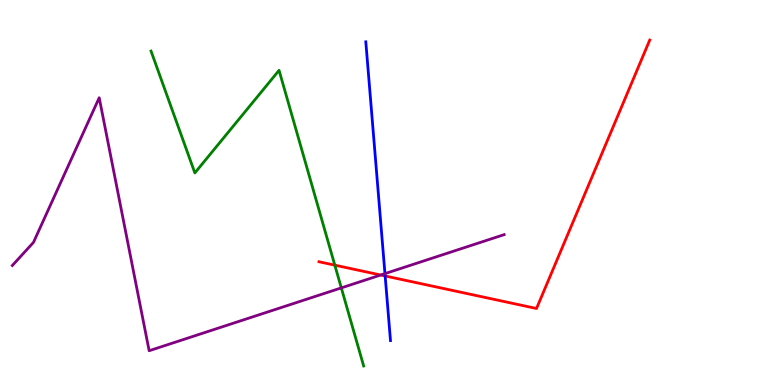[{'lines': ['blue', 'red'], 'intersections': [{'x': 4.97, 'y': 2.83}]}, {'lines': ['green', 'red'], 'intersections': [{'x': 4.32, 'y': 3.11}]}, {'lines': ['purple', 'red'], 'intersections': [{'x': 4.91, 'y': 2.86}]}, {'lines': ['blue', 'green'], 'intersections': []}, {'lines': ['blue', 'purple'], 'intersections': [{'x': 4.97, 'y': 2.89}]}, {'lines': ['green', 'purple'], 'intersections': [{'x': 4.4, 'y': 2.52}]}]